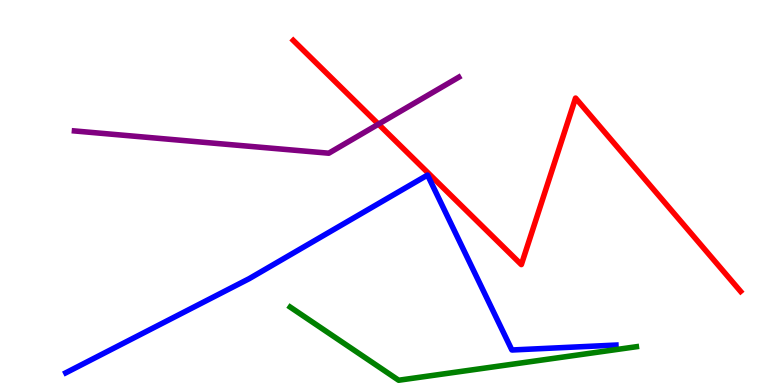[{'lines': ['blue', 'red'], 'intersections': []}, {'lines': ['green', 'red'], 'intersections': []}, {'lines': ['purple', 'red'], 'intersections': [{'x': 4.88, 'y': 6.78}]}, {'lines': ['blue', 'green'], 'intersections': []}, {'lines': ['blue', 'purple'], 'intersections': []}, {'lines': ['green', 'purple'], 'intersections': []}]